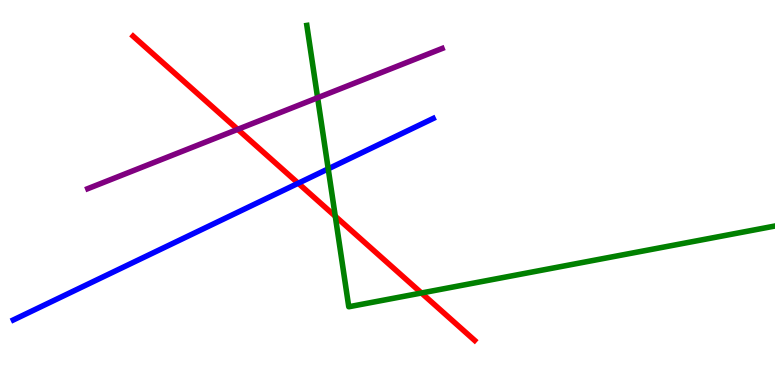[{'lines': ['blue', 'red'], 'intersections': [{'x': 3.85, 'y': 5.24}]}, {'lines': ['green', 'red'], 'intersections': [{'x': 4.33, 'y': 4.38}, {'x': 5.44, 'y': 2.39}]}, {'lines': ['purple', 'red'], 'intersections': [{'x': 3.07, 'y': 6.64}]}, {'lines': ['blue', 'green'], 'intersections': [{'x': 4.23, 'y': 5.61}]}, {'lines': ['blue', 'purple'], 'intersections': []}, {'lines': ['green', 'purple'], 'intersections': [{'x': 4.1, 'y': 7.46}]}]